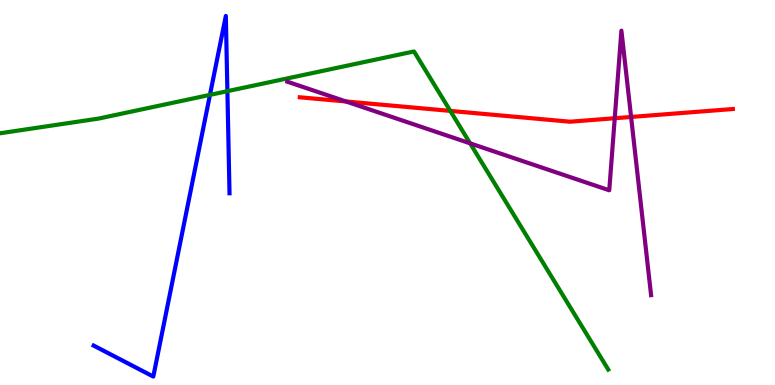[{'lines': ['blue', 'red'], 'intersections': []}, {'lines': ['green', 'red'], 'intersections': [{'x': 5.81, 'y': 7.12}]}, {'lines': ['purple', 'red'], 'intersections': [{'x': 4.46, 'y': 7.36}, {'x': 7.93, 'y': 6.93}, {'x': 8.14, 'y': 6.96}]}, {'lines': ['blue', 'green'], 'intersections': [{'x': 2.71, 'y': 7.54}, {'x': 2.93, 'y': 7.63}]}, {'lines': ['blue', 'purple'], 'intersections': []}, {'lines': ['green', 'purple'], 'intersections': [{'x': 6.07, 'y': 6.28}]}]